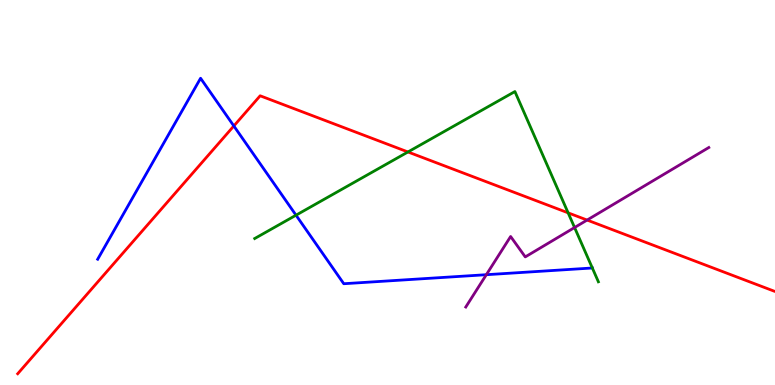[{'lines': ['blue', 'red'], 'intersections': [{'x': 3.02, 'y': 6.73}]}, {'lines': ['green', 'red'], 'intersections': [{'x': 5.26, 'y': 6.05}, {'x': 7.33, 'y': 4.47}]}, {'lines': ['purple', 'red'], 'intersections': [{'x': 7.58, 'y': 4.28}]}, {'lines': ['blue', 'green'], 'intersections': [{'x': 3.82, 'y': 4.41}, {'x': 7.64, 'y': 3.04}]}, {'lines': ['blue', 'purple'], 'intersections': [{'x': 6.28, 'y': 2.86}]}, {'lines': ['green', 'purple'], 'intersections': [{'x': 7.41, 'y': 4.09}]}]